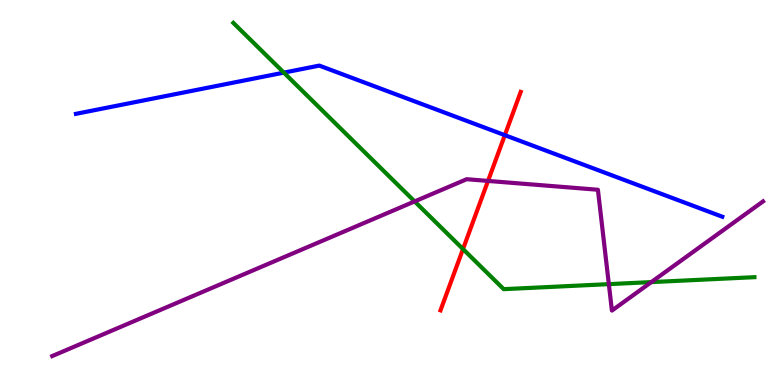[{'lines': ['blue', 'red'], 'intersections': [{'x': 6.51, 'y': 6.49}]}, {'lines': ['green', 'red'], 'intersections': [{'x': 5.97, 'y': 3.53}]}, {'lines': ['purple', 'red'], 'intersections': [{'x': 6.3, 'y': 5.3}]}, {'lines': ['blue', 'green'], 'intersections': [{'x': 3.66, 'y': 8.11}]}, {'lines': ['blue', 'purple'], 'intersections': []}, {'lines': ['green', 'purple'], 'intersections': [{'x': 5.35, 'y': 4.77}, {'x': 7.86, 'y': 2.62}, {'x': 8.4, 'y': 2.67}]}]